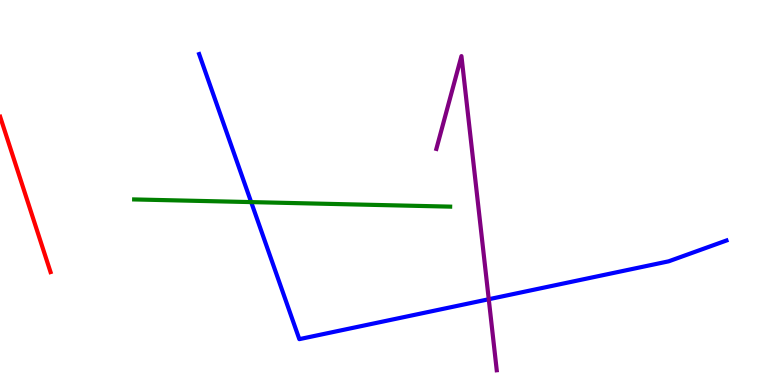[{'lines': ['blue', 'red'], 'intersections': []}, {'lines': ['green', 'red'], 'intersections': []}, {'lines': ['purple', 'red'], 'intersections': []}, {'lines': ['blue', 'green'], 'intersections': [{'x': 3.24, 'y': 4.75}]}, {'lines': ['blue', 'purple'], 'intersections': [{'x': 6.31, 'y': 2.23}]}, {'lines': ['green', 'purple'], 'intersections': []}]